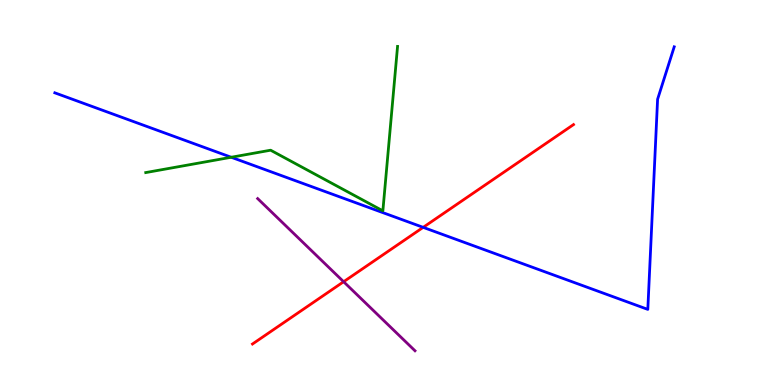[{'lines': ['blue', 'red'], 'intersections': [{'x': 5.46, 'y': 4.09}]}, {'lines': ['green', 'red'], 'intersections': []}, {'lines': ['purple', 'red'], 'intersections': [{'x': 4.43, 'y': 2.68}]}, {'lines': ['blue', 'green'], 'intersections': [{'x': 2.98, 'y': 5.92}]}, {'lines': ['blue', 'purple'], 'intersections': []}, {'lines': ['green', 'purple'], 'intersections': []}]